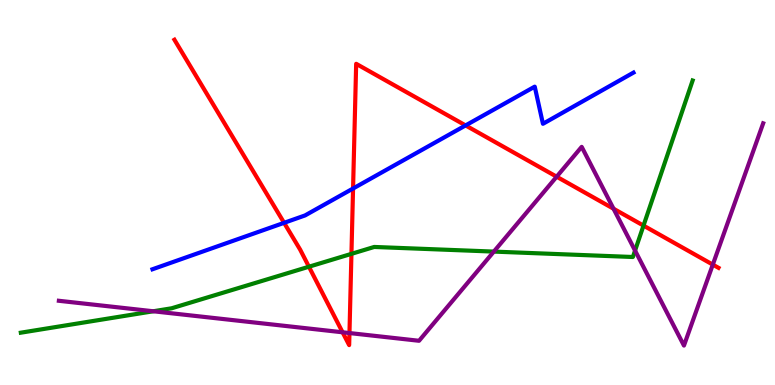[{'lines': ['blue', 'red'], 'intersections': [{'x': 3.67, 'y': 4.21}, {'x': 4.56, 'y': 5.1}, {'x': 6.01, 'y': 6.74}]}, {'lines': ['green', 'red'], 'intersections': [{'x': 3.99, 'y': 3.07}, {'x': 4.53, 'y': 3.41}, {'x': 8.3, 'y': 4.14}]}, {'lines': ['purple', 'red'], 'intersections': [{'x': 4.42, 'y': 1.37}, {'x': 4.51, 'y': 1.35}, {'x': 7.18, 'y': 5.41}, {'x': 7.92, 'y': 4.58}, {'x': 9.2, 'y': 3.13}]}, {'lines': ['blue', 'green'], 'intersections': []}, {'lines': ['blue', 'purple'], 'intersections': []}, {'lines': ['green', 'purple'], 'intersections': [{'x': 1.98, 'y': 1.92}, {'x': 6.37, 'y': 3.46}, {'x': 8.19, 'y': 3.49}]}]